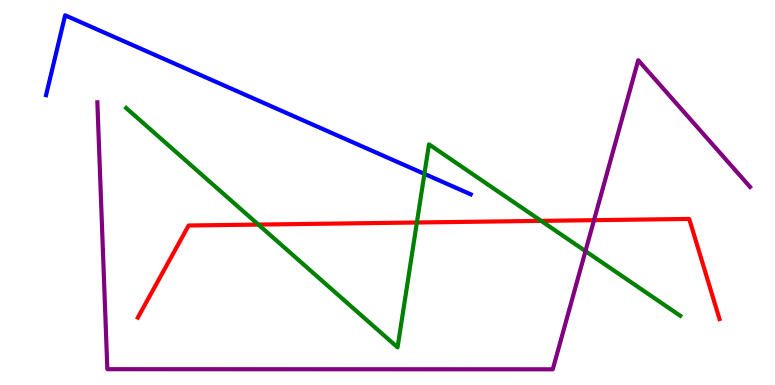[{'lines': ['blue', 'red'], 'intersections': []}, {'lines': ['green', 'red'], 'intersections': [{'x': 3.33, 'y': 4.17}, {'x': 5.38, 'y': 4.22}, {'x': 6.98, 'y': 4.26}]}, {'lines': ['purple', 'red'], 'intersections': [{'x': 7.66, 'y': 4.28}]}, {'lines': ['blue', 'green'], 'intersections': [{'x': 5.48, 'y': 5.48}]}, {'lines': ['blue', 'purple'], 'intersections': []}, {'lines': ['green', 'purple'], 'intersections': [{'x': 7.55, 'y': 3.48}]}]